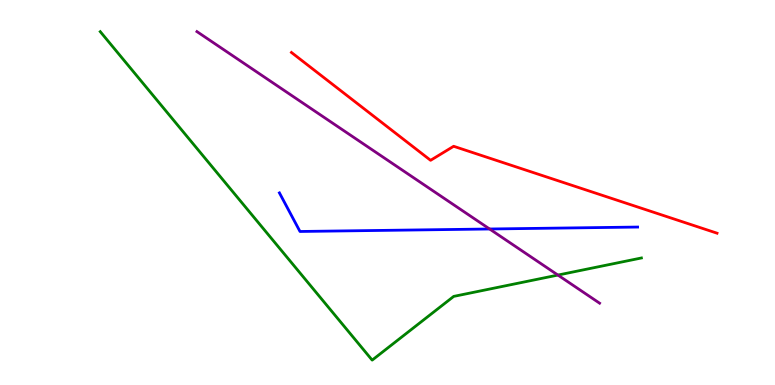[{'lines': ['blue', 'red'], 'intersections': []}, {'lines': ['green', 'red'], 'intersections': []}, {'lines': ['purple', 'red'], 'intersections': []}, {'lines': ['blue', 'green'], 'intersections': []}, {'lines': ['blue', 'purple'], 'intersections': [{'x': 6.32, 'y': 4.05}]}, {'lines': ['green', 'purple'], 'intersections': [{'x': 7.2, 'y': 2.86}]}]